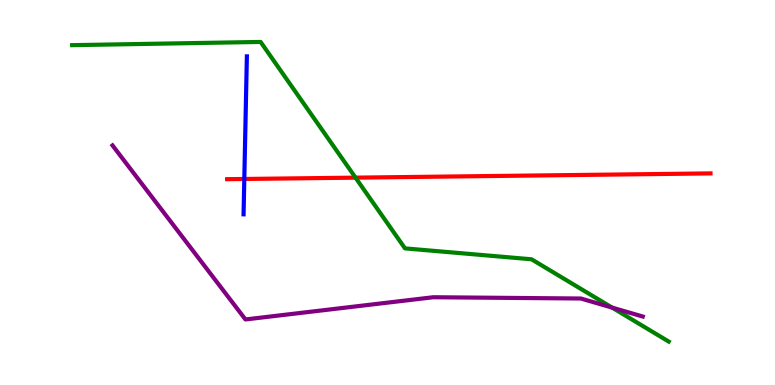[{'lines': ['blue', 'red'], 'intersections': [{'x': 3.15, 'y': 5.35}]}, {'lines': ['green', 'red'], 'intersections': [{'x': 4.59, 'y': 5.39}]}, {'lines': ['purple', 'red'], 'intersections': []}, {'lines': ['blue', 'green'], 'intersections': []}, {'lines': ['blue', 'purple'], 'intersections': []}, {'lines': ['green', 'purple'], 'intersections': [{'x': 7.9, 'y': 2.01}]}]